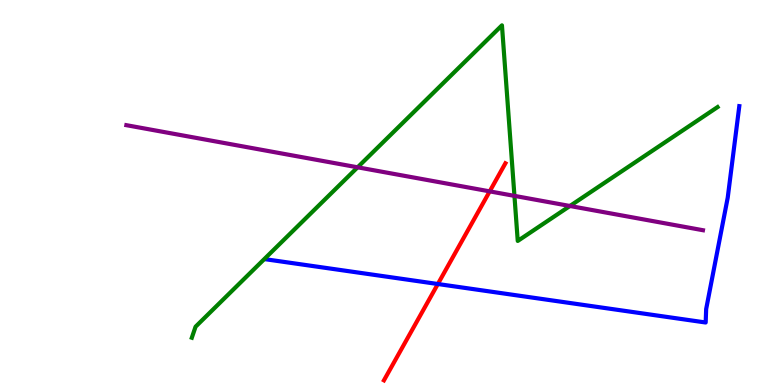[{'lines': ['blue', 'red'], 'intersections': [{'x': 5.65, 'y': 2.62}]}, {'lines': ['green', 'red'], 'intersections': []}, {'lines': ['purple', 'red'], 'intersections': [{'x': 6.32, 'y': 5.03}]}, {'lines': ['blue', 'green'], 'intersections': []}, {'lines': ['blue', 'purple'], 'intersections': []}, {'lines': ['green', 'purple'], 'intersections': [{'x': 4.61, 'y': 5.65}, {'x': 6.64, 'y': 4.91}, {'x': 7.35, 'y': 4.65}]}]